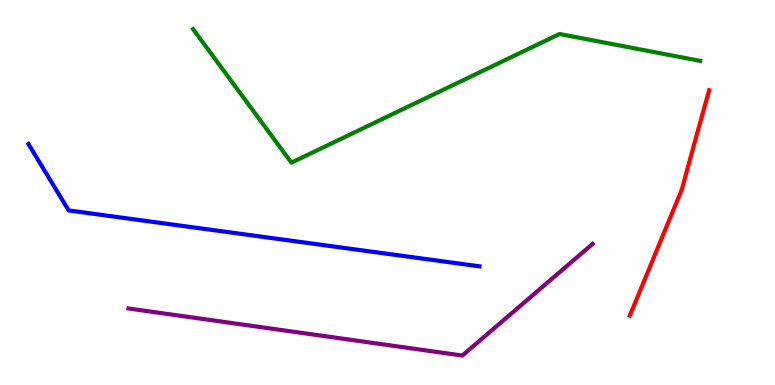[{'lines': ['blue', 'red'], 'intersections': []}, {'lines': ['green', 'red'], 'intersections': []}, {'lines': ['purple', 'red'], 'intersections': []}, {'lines': ['blue', 'green'], 'intersections': []}, {'lines': ['blue', 'purple'], 'intersections': []}, {'lines': ['green', 'purple'], 'intersections': []}]